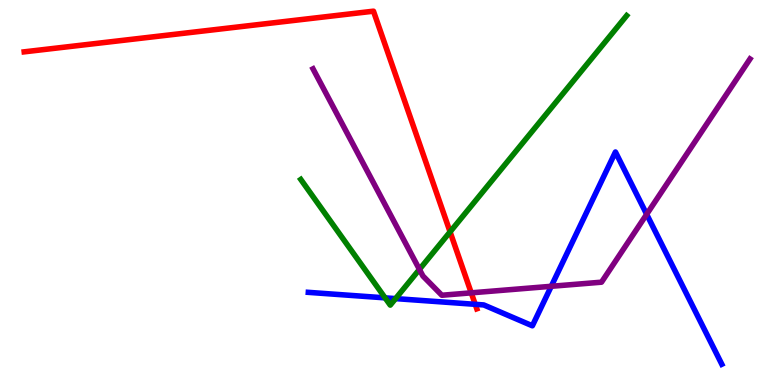[{'lines': ['blue', 'red'], 'intersections': [{'x': 6.13, 'y': 2.1}]}, {'lines': ['green', 'red'], 'intersections': [{'x': 5.81, 'y': 3.98}]}, {'lines': ['purple', 'red'], 'intersections': [{'x': 6.08, 'y': 2.39}]}, {'lines': ['blue', 'green'], 'intersections': [{'x': 4.97, 'y': 2.26}, {'x': 5.1, 'y': 2.24}]}, {'lines': ['blue', 'purple'], 'intersections': [{'x': 7.11, 'y': 2.56}, {'x': 8.34, 'y': 4.43}]}, {'lines': ['green', 'purple'], 'intersections': [{'x': 5.41, 'y': 3.0}]}]